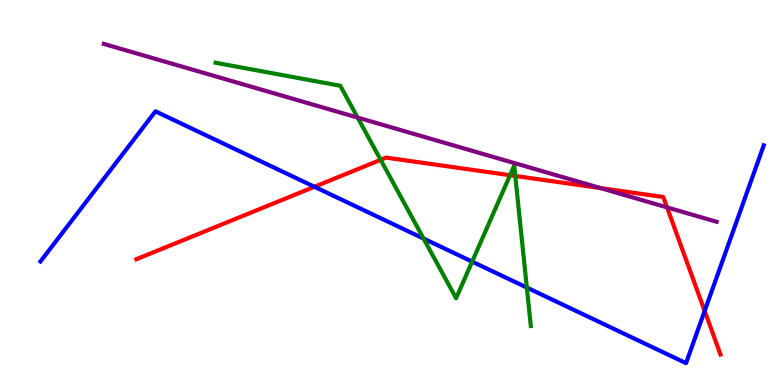[{'lines': ['blue', 'red'], 'intersections': [{'x': 4.06, 'y': 5.15}, {'x': 9.09, 'y': 1.92}]}, {'lines': ['green', 'red'], 'intersections': [{'x': 4.91, 'y': 5.85}, {'x': 6.58, 'y': 5.45}, {'x': 6.65, 'y': 5.43}]}, {'lines': ['purple', 'red'], 'intersections': [{'x': 7.75, 'y': 5.12}, {'x': 8.61, 'y': 4.61}]}, {'lines': ['blue', 'green'], 'intersections': [{'x': 5.47, 'y': 3.8}, {'x': 6.09, 'y': 3.2}, {'x': 6.8, 'y': 2.53}]}, {'lines': ['blue', 'purple'], 'intersections': []}, {'lines': ['green', 'purple'], 'intersections': [{'x': 4.61, 'y': 6.95}]}]